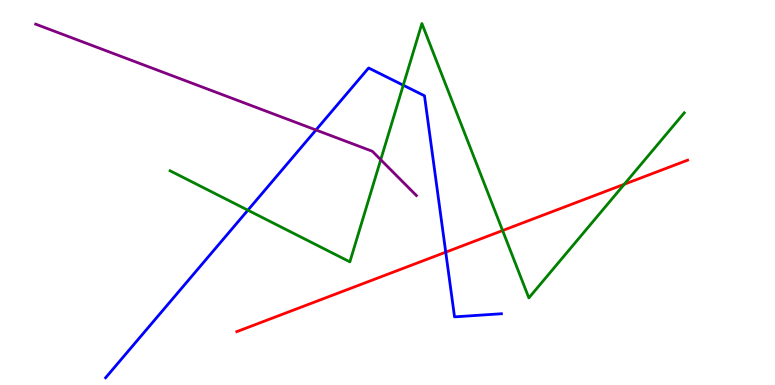[{'lines': ['blue', 'red'], 'intersections': [{'x': 5.75, 'y': 3.45}]}, {'lines': ['green', 'red'], 'intersections': [{'x': 6.49, 'y': 4.01}, {'x': 8.06, 'y': 5.21}]}, {'lines': ['purple', 'red'], 'intersections': []}, {'lines': ['blue', 'green'], 'intersections': [{'x': 3.2, 'y': 4.54}, {'x': 5.2, 'y': 7.79}]}, {'lines': ['blue', 'purple'], 'intersections': [{'x': 4.08, 'y': 6.62}]}, {'lines': ['green', 'purple'], 'intersections': [{'x': 4.91, 'y': 5.85}]}]